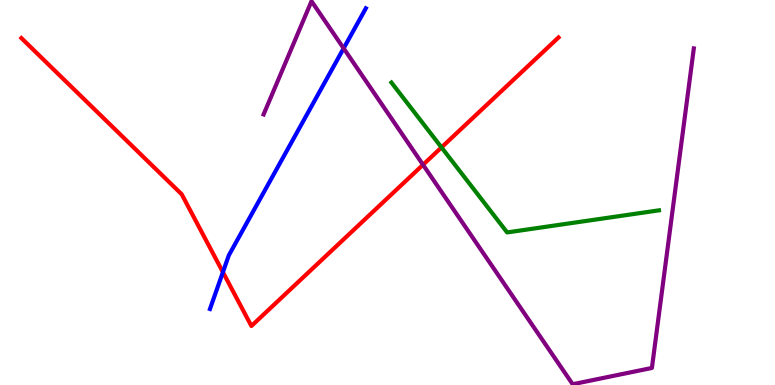[{'lines': ['blue', 'red'], 'intersections': [{'x': 2.88, 'y': 2.93}]}, {'lines': ['green', 'red'], 'intersections': [{'x': 5.7, 'y': 6.17}]}, {'lines': ['purple', 'red'], 'intersections': [{'x': 5.46, 'y': 5.72}]}, {'lines': ['blue', 'green'], 'intersections': []}, {'lines': ['blue', 'purple'], 'intersections': [{'x': 4.43, 'y': 8.74}]}, {'lines': ['green', 'purple'], 'intersections': []}]